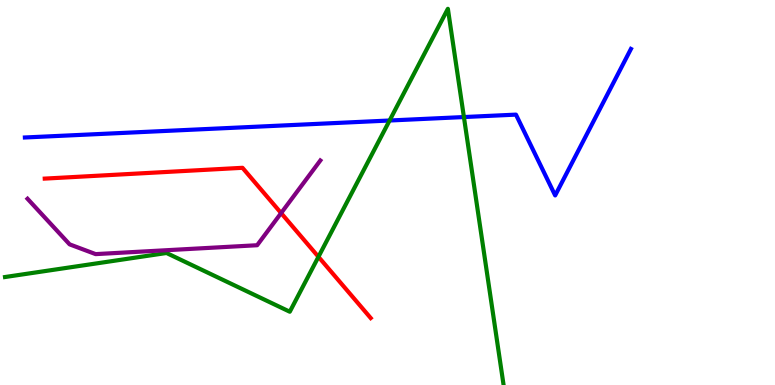[{'lines': ['blue', 'red'], 'intersections': []}, {'lines': ['green', 'red'], 'intersections': [{'x': 4.11, 'y': 3.33}]}, {'lines': ['purple', 'red'], 'intersections': [{'x': 3.63, 'y': 4.47}]}, {'lines': ['blue', 'green'], 'intersections': [{'x': 5.03, 'y': 6.87}, {'x': 5.99, 'y': 6.96}]}, {'lines': ['blue', 'purple'], 'intersections': []}, {'lines': ['green', 'purple'], 'intersections': []}]